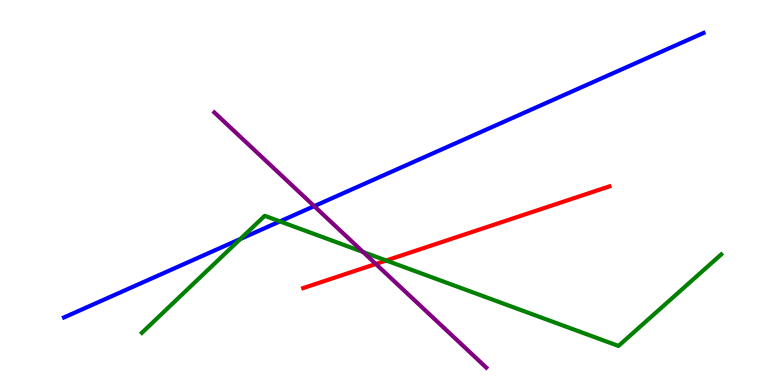[{'lines': ['blue', 'red'], 'intersections': []}, {'lines': ['green', 'red'], 'intersections': [{'x': 4.98, 'y': 3.23}]}, {'lines': ['purple', 'red'], 'intersections': [{'x': 4.85, 'y': 3.14}]}, {'lines': ['blue', 'green'], 'intersections': [{'x': 3.1, 'y': 3.79}, {'x': 3.61, 'y': 4.25}]}, {'lines': ['blue', 'purple'], 'intersections': [{'x': 4.05, 'y': 4.65}]}, {'lines': ['green', 'purple'], 'intersections': [{'x': 4.68, 'y': 3.46}]}]